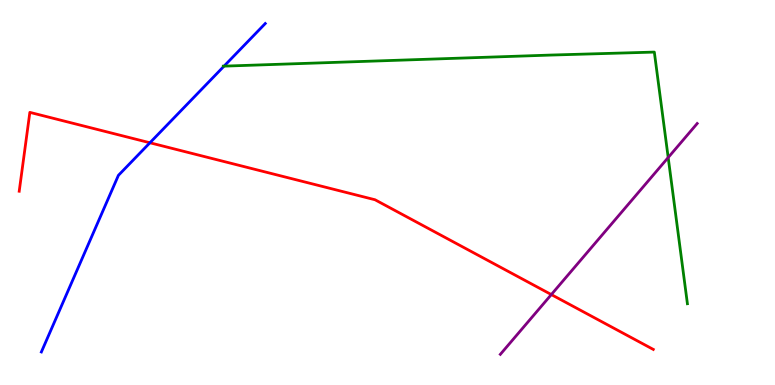[{'lines': ['blue', 'red'], 'intersections': [{'x': 1.93, 'y': 6.29}]}, {'lines': ['green', 'red'], 'intersections': []}, {'lines': ['purple', 'red'], 'intersections': [{'x': 7.11, 'y': 2.35}]}, {'lines': ['blue', 'green'], 'intersections': [{'x': 2.89, 'y': 8.28}]}, {'lines': ['blue', 'purple'], 'intersections': []}, {'lines': ['green', 'purple'], 'intersections': [{'x': 8.62, 'y': 5.91}]}]